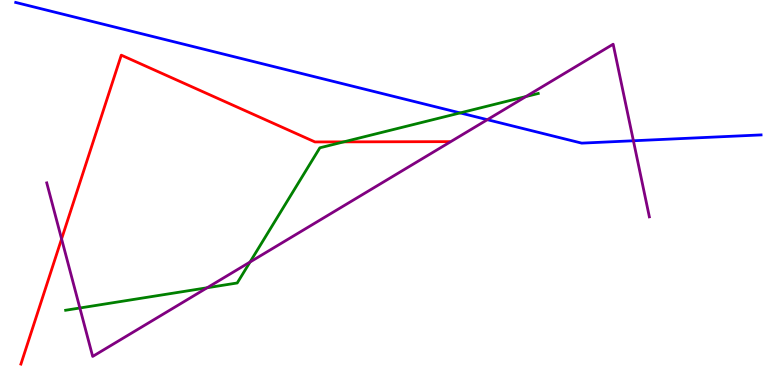[{'lines': ['blue', 'red'], 'intersections': []}, {'lines': ['green', 'red'], 'intersections': [{'x': 4.44, 'y': 6.32}]}, {'lines': ['purple', 'red'], 'intersections': [{'x': 0.795, 'y': 3.79}]}, {'lines': ['blue', 'green'], 'intersections': [{'x': 5.94, 'y': 7.07}]}, {'lines': ['blue', 'purple'], 'intersections': [{'x': 6.29, 'y': 6.89}, {'x': 8.17, 'y': 6.34}]}, {'lines': ['green', 'purple'], 'intersections': [{'x': 1.03, 'y': 2.0}, {'x': 2.67, 'y': 2.53}, {'x': 3.23, 'y': 3.19}, {'x': 6.79, 'y': 7.49}]}]